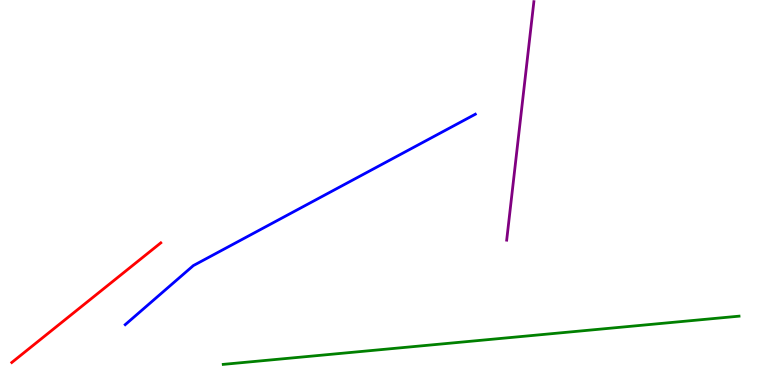[{'lines': ['blue', 'red'], 'intersections': []}, {'lines': ['green', 'red'], 'intersections': []}, {'lines': ['purple', 'red'], 'intersections': []}, {'lines': ['blue', 'green'], 'intersections': []}, {'lines': ['blue', 'purple'], 'intersections': []}, {'lines': ['green', 'purple'], 'intersections': []}]